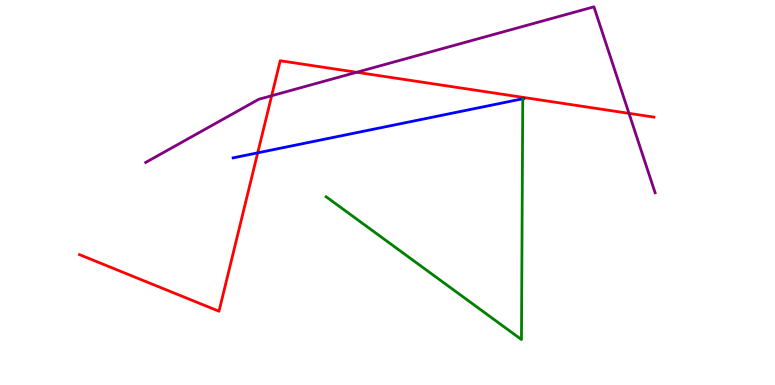[{'lines': ['blue', 'red'], 'intersections': [{'x': 3.33, 'y': 6.03}]}, {'lines': ['green', 'red'], 'intersections': []}, {'lines': ['purple', 'red'], 'intersections': [{'x': 3.51, 'y': 7.51}, {'x': 4.6, 'y': 8.12}, {'x': 8.12, 'y': 7.06}]}, {'lines': ['blue', 'green'], 'intersections': []}, {'lines': ['blue', 'purple'], 'intersections': []}, {'lines': ['green', 'purple'], 'intersections': []}]